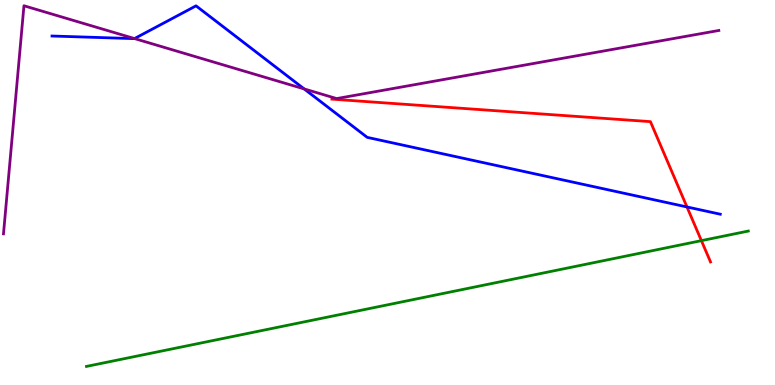[{'lines': ['blue', 'red'], 'intersections': [{'x': 8.86, 'y': 4.62}]}, {'lines': ['green', 'red'], 'intersections': [{'x': 9.05, 'y': 3.75}]}, {'lines': ['purple', 'red'], 'intersections': []}, {'lines': ['blue', 'green'], 'intersections': []}, {'lines': ['blue', 'purple'], 'intersections': [{'x': 1.74, 'y': 9.0}, {'x': 3.92, 'y': 7.69}]}, {'lines': ['green', 'purple'], 'intersections': []}]